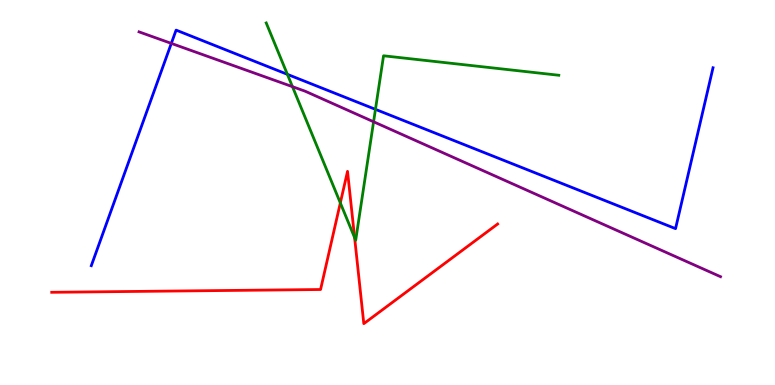[{'lines': ['blue', 'red'], 'intersections': []}, {'lines': ['green', 'red'], 'intersections': [{'x': 4.39, 'y': 4.73}, {'x': 4.58, 'y': 3.83}]}, {'lines': ['purple', 'red'], 'intersections': []}, {'lines': ['blue', 'green'], 'intersections': [{'x': 3.71, 'y': 8.07}, {'x': 4.84, 'y': 7.16}]}, {'lines': ['blue', 'purple'], 'intersections': [{'x': 2.21, 'y': 8.87}]}, {'lines': ['green', 'purple'], 'intersections': [{'x': 3.77, 'y': 7.75}, {'x': 4.82, 'y': 6.84}]}]